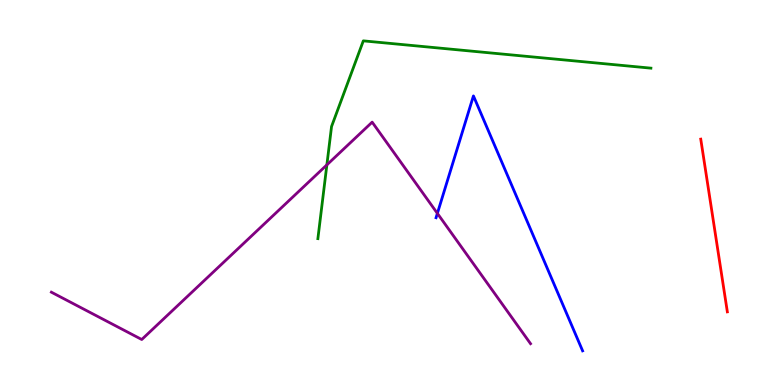[{'lines': ['blue', 'red'], 'intersections': []}, {'lines': ['green', 'red'], 'intersections': []}, {'lines': ['purple', 'red'], 'intersections': []}, {'lines': ['blue', 'green'], 'intersections': []}, {'lines': ['blue', 'purple'], 'intersections': [{'x': 5.64, 'y': 4.46}]}, {'lines': ['green', 'purple'], 'intersections': [{'x': 4.22, 'y': 5.72}]}]